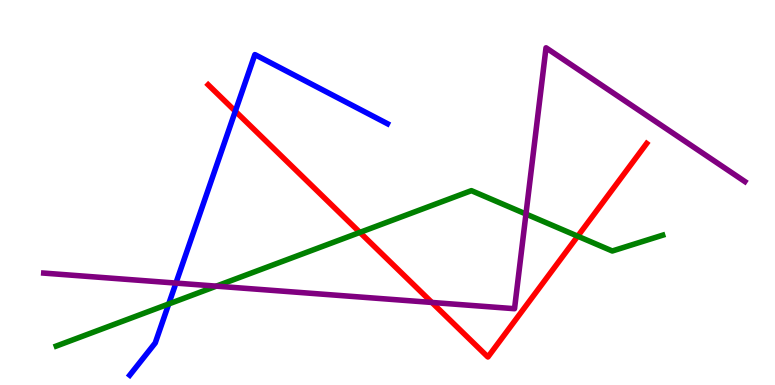[{'lines': ['blue', 'red'], 'intersections': [{'x': 3.04, 'y': 7.11}]}, {'lines': ['green', 'red'], 'intersections': [{'x': 4.64, 'y': 3.96}, {'x': 7.45, 'y': 3.87}]}, {'lines': ['purple', 'red'], 'intersections': [{'x': 5.57, 'y': 2.14}]}, {'lines': ['blue', 'green'], 'intersections': [{'x': 2.18, 'y': 2.1}]}, {'lines': ['blue', 'purple'], 'intersections': [{'x': 2.27, 'y': 2.65}]}, {'lines': ['green', 'purple'], 'intersections': [{'x': 2.79, 'y': 2.57}, {'x': 6.79, 'y': 4.44}]}]